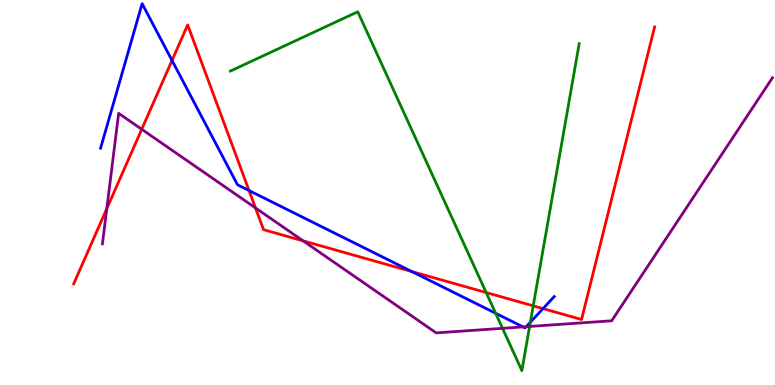[{'lines': ['blue', 'red'], 'intersections': [{'x': 2.22, 'y': 8.43}, {'x': 3.21, 'y': 5.05}, {'x': 5.31, 'y': 2.95}, {'x': 7.01, 'y': 1.98}]}, {'lines': ['green', 'red'], 'intersections': [{'x': 6.27, 'y': 2.4}, {'x': 6.88, 'y': 2.06}]}, {'lines': ['purple', 'red'], 'intersections': [{'x': 1.38, 'y': 4.58}, {'x': 1.83, 'y': 6.64}, {'x': 3.3, 'y': 4.6}, {'x': 3.91, 'y': 3.74}]}, {'lines': ['blue', 'green'], 'intersections': [{'x': 6.4, 'y': 1.86}, {'x': 6.84, 'y': 1.63}]}, {'lines': ['blue', 'purple'], 'intersections': [{'x': 6.75, 'y': 1.51}, {'x': 6.79, 'y': 1.51}]}, {'lines': ['green', 'purple'], 'intersections': [{'x': 6.48, 'y': 1.47}, {'x': 6.83, 'y': 1.52}]}]